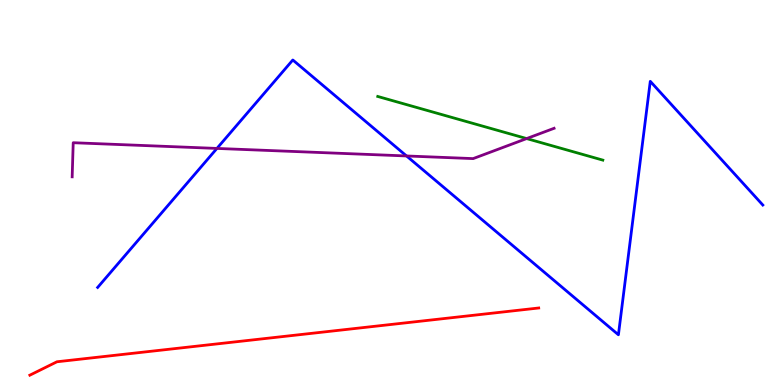[{'lines': ['blue', 'red'], 'intersections': []}, {'lines': ['green', 'red'], 'intersections': []}, {'lines': ['purple', 'red'], 'intersections': []}, {'lines': ['blue', 'green'], 'intersections': []}, {'lines': ['blue', 'purple'], 'intersections': [{'x': 2.8, 'y': 6.14}, {'x': 5.25, 'y': 5.95}]}, {'lines': ['green', 'purple'], 'intersections': [{'x': 6.8, 'y': 6.4}]}]